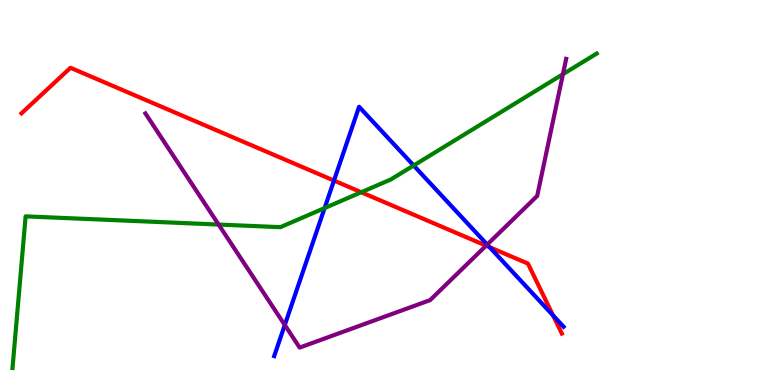[{'lines': ['blue', 'red'], 'intersections': [{'x': 4.31, 'y': 5.31}, {'x': 6.32, 'y': 3.58}, {'x': 7.14, 'y': 1.81}]}, {'lines': ['green', 'red'], 'intersections': [{'x': 4.66, 'y': 5.01}]}, {'lines': ['purple', 'red'], 'intersections': [{'x': 6.27, 'y': 3.62}]}, {'lines': ['blue', 'green'], 'intersections': [{'x': 4.19, 'y': 4.6}, {'x': 5.34, 'y': 5.7}]}, {'lines': ['blue', 'purple'], 'intersections': [{'x': 3.67, 'y': 1.56}, {'x': 6.29, 'y': 3.65}]}, {'lines': ['green', 'purple'], 'intersections': [{'x': 2.82, 'y': 4.17}, {'x': 7.26, 'y': 8.07}]}]